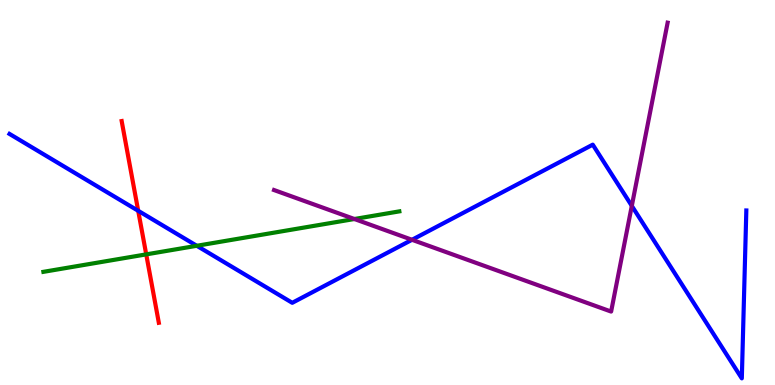[{'lines': ['blue', 'red'], 'intersections': [{'x': 1.78, 'y': 4.52}]}, {'lines': ['green', 'red'], 'intersections': [{'x': 1.89, 'y': 3.39}]}, {'lines': ['purple', 'red'], 'intersections': []}, {'lines': ['blue', 'green'], 'intersections': [{'x': 2.54, 'y': 3.62}]}, {'lines': ['blue', 'purple'], 'intersections': [{'x': 5.32, 'y': 3.77}, {'x': 8.15, 'y': 4.65}]}, {'lines': ['green', 'purple'], 'intersections': [{'x': 4.57, 'y': 4.31}]}]